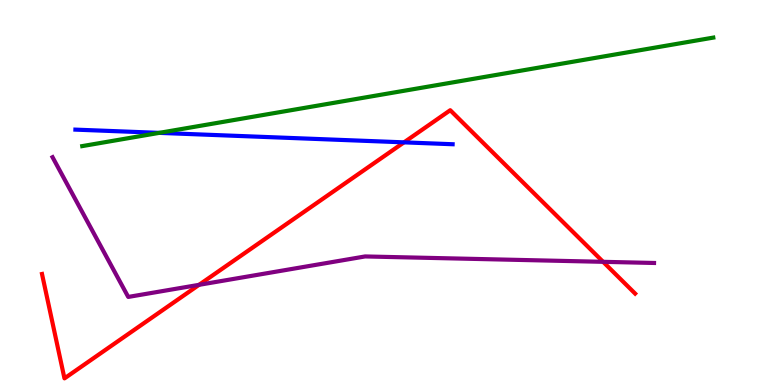[{'lines': ['blue', 'red'], 'intersections': [{'x': 5.21, 'y': 6.3}]}, {'lines': ['green', 'red'], 'intersections': []}, {'lines': ['purple', 'red'], 'intersections': [{'x': 2.57, 'y': 2.6}, {'x': 7.78, 'y': 3.2}]}, {'lines': ['blue', 'green'], 'intersections': [{'x': 2.05, 'y': 6.55}]}, {'lines': ['blue', 'purple'], 'intersections': []}, {'lines': ['green', 'purple'], 'intersections': []}]